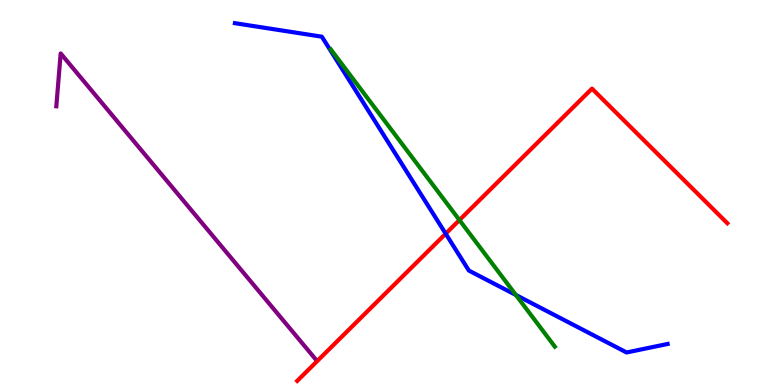[{'lines': ['blue', 'red'], 'intersections': [{'x': 5.75, 'y': 3.93}]}, {'lines': ['green', 'red'], 'intersections': [{'x': 5.93, 'y': 4.28}]}, {'lines': ['purple', 'red'], 'intersections': []}, {'lines': ['blue', 'green'], 'intersections': [{'x': 6.66, 'y': 2.34}]}, {'lines': ['blue', 'purple'], 'intersections': []}, {'lines': ['green', 'purple'], 'intersections': []}]